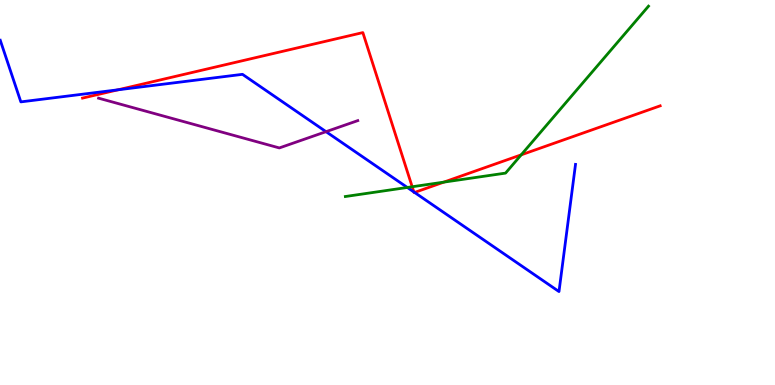[{'lines': ['blue', 'red'], 'intersections': [{'x': 1.52, 'y': 7.67}, {'x': 5.34, 'y': 5.01}, {'x': 5.35, 'y': 5.0}]}, {'lines': ['green', 'red'], 'intersections': [{'x': 5.32, 'y': 5.15}, {'x': 5.73, 'y': 5.27}, {'x': 6.73, 'y': 5.98}]}, {'lines': ['purple', 'red'], 'intersections': []}, {'lines': ['blue', 'green'], 'intersections': [{'x': 5.26, 'y': 5.13}]}, {'lines': ['blue', 'purple'], 'intersections': [{'x': 4.21, 'y': 6.58}]}, {'lines': ['green', 'purple'], 'intersections': []}]